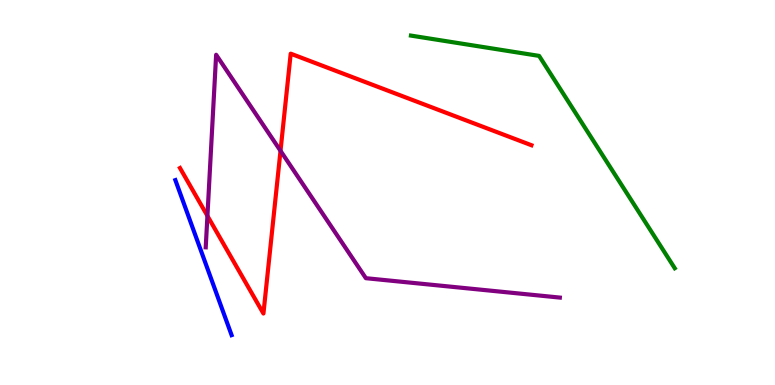[{'lines': ['blue', 'red'], 'intersections': []}, {'lines': ['green', 'red'], 'intersections': []}, {'lines': ['purple', 'red'], 'intersections': [{'x': 2.68, 'y': 4.39}, {'x': 3.62, 'y': 6.08}]}, {'lines': ['blue', 'green'], 'intersections': []}, {'lines': ['blue', 'purple'], 'intersections': []}, {'lines': ['green', 'purple'], 'intersections': []}]